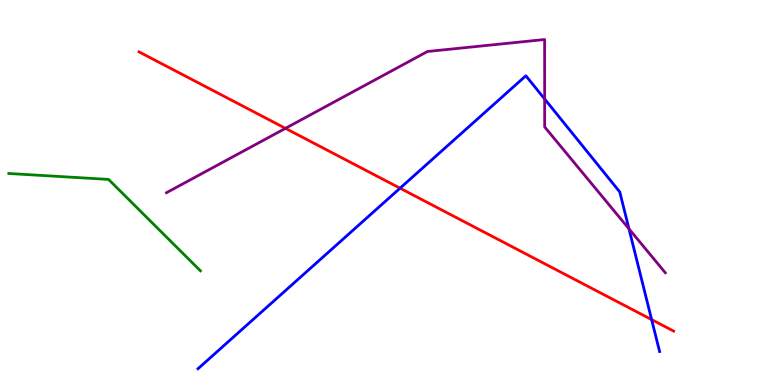[{'lines': ['blue', 'red'], 'intersections': [{'x': 5.16, 'y': 5.11}, {'x': 8.41, 'y': 1.7}]}, {'lines': ['green', 'red'], 'intersections': []}, {'lines': ['purple', 'red'], 'intersections': [{'x': 3.68, 'y': 6.67}]}, {'lines': ['blue', 'green'], 'intersections': []}, {'lines': ['blue', 'purple'], 'intersections': [{'x': 7.03, 'y': 7.43}, {'x': 8.12, 'y': 4.06}]}, {'lines': ['green', 'purple'], 'intersections': []}]